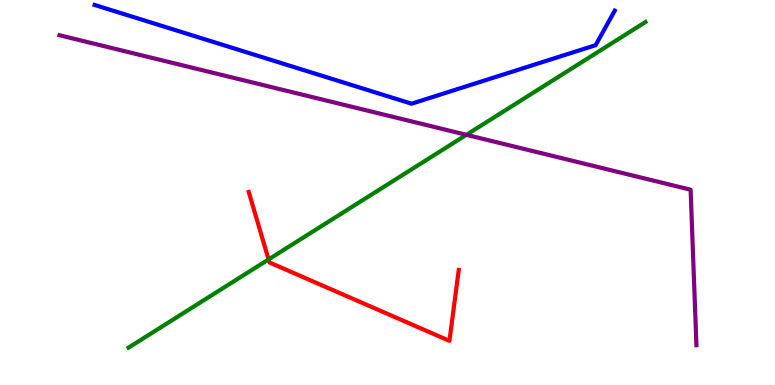[{'lines': ['blue', 'red'], 'intersections': []}, {'lines': ['green', 'red'], 'intersections': [{'x': 3.47, 'y': 3.26}]}, {'lines': ['purple', 'red'], 'intersections': []}, {'lines': ['blue', 'green'], 'intersections': []}, {'lines': ['blue', 'purple'], 'intersections': []}, {'lines': ['green', 'purple'], 'intersections': [{'x': 6.02, 'y': 6.5}]}]